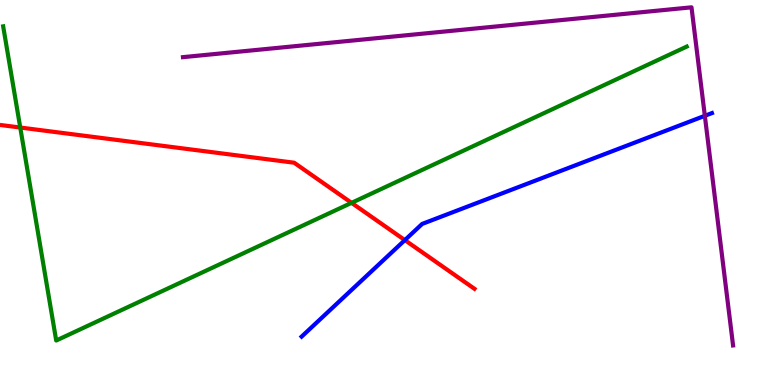[{'lines': ['blue', 'red'], 'intersections': [{'x': 5.22, 'y': 3.76}]}, {'lines': ['green', 'red'], 'intersections': [{'x': 0.261, 'y': 6.69}, {'x': 4.54, 'y': 4.73}]}, {'lines': ['purple', 'red'], 'intersections': []}, {'lines': ['blue', 'green'], 'intersections': []}, {'lines': ['blue', 'purple'], 'intersections': [{'x': 9.09, 'y': 6.99}]}, {'lines': ['green', 'purple'], 'intersections': []}]